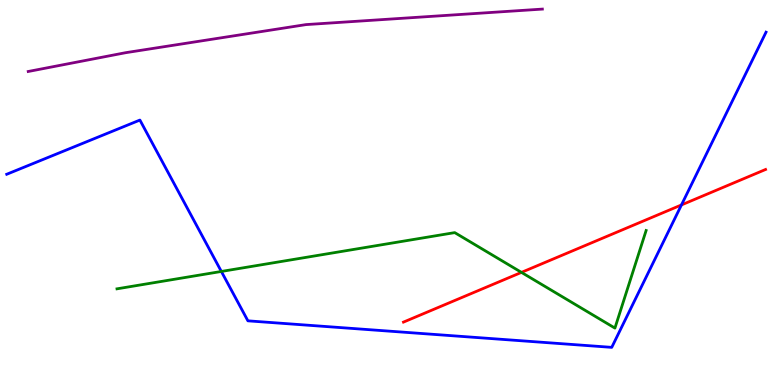[{'lines': ['blue', 'red'], 'intersections': [{'x': 8.79, 'y': 4.68}]}, {'lines': ['green', 'red'], 'intersections': [{'x': 6.73, 'y': 2.93}]}, {'lines': ['purple', 'red'], 'intersections': []}, {'lines': ['blue', 'green'], 'intersections': [{'x': 2.86, 'y': 2.95}]}, {'lines': ['blue', 'purple'], 'intersections': []}, {'lines': ['green', 'purple'], 'intersections': []}]